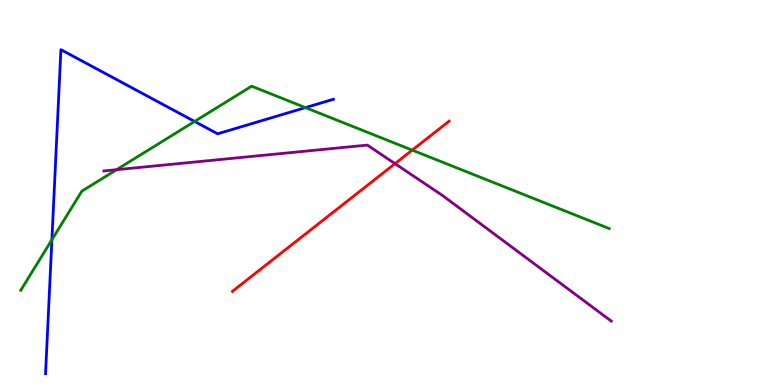[{'lines': ['blue', 'red'], 'intersections': []}, {'lines': ['green', 'red'], 'intersections': [{'x': 5.32, 'y': 6.1}]}, {'lines': ['purple', 'red'], 'intersections': [{'x': 5.1, 'y': 5.75}]}, {'lines': ['blue', 'green'], 'intersections': [{'x': 0.67, 'y': 3.77}, {'x': 2.51, 'y': 6.85}, {'x': 3.94, 'y': 7.2}]}, {'lines': ['blue', 'purple'], 'intersections': []}, {'lines': ['green', 'purple'], 'intersections': [{'x': 1.5, 'y': 5.59}]}]